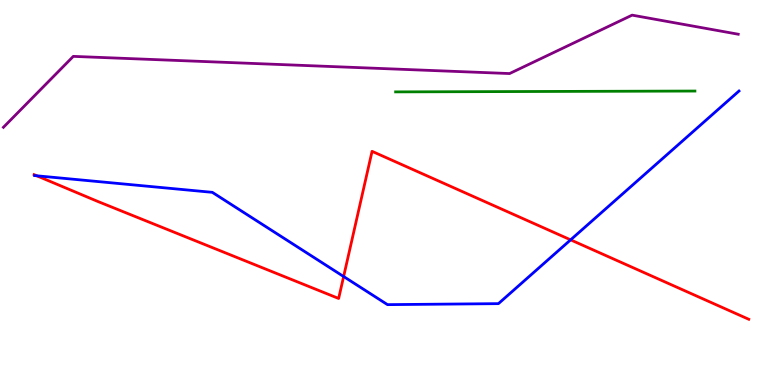[{'lines': ['blue', 'red'], 'intersections': [{'x': 0.474, 'y': 5.43}, {'x': 4.43, 'y': 2.82}, {'x': 7.36, 'y': 3.77}]}, {'lines': ['green', 'red'], 'intersections': []}, {'lines': ['purple', 'red'], 'intersections': []}, {'lines': ['blue', 'green'], 'intersections': []}, {'lines': ['blue', 'purple'], 'intersections': []}, {'lines': ['green', 'purple'], 'intersections': []}]